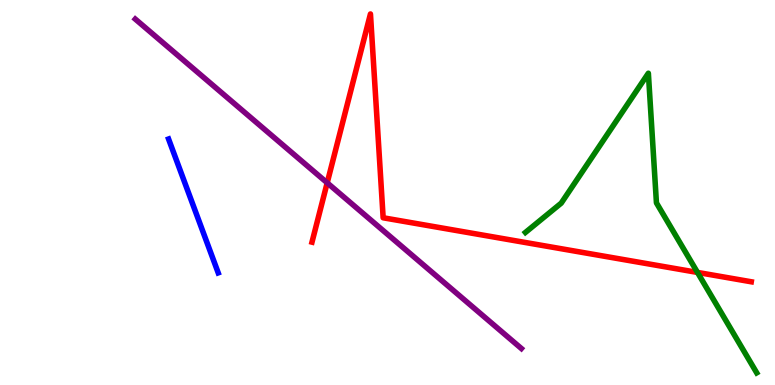[{'lines': ['blue', 'red'], 'intersections': []}, {'lines': ['green', 'red'], 'intersections': [{'x': 9.0, 'y': 2.92}]}, {'lines': ['purple', 'red'], 'intersections': [{'x': 4.22, 'y': 5.25}]}, {'lines': ['blue', 'green'], 'intersections': []}, {'lines': ['blue', 'purple'], 'intersections': []}, {'lines': ['green', 'purple'], 'intersections': []}]